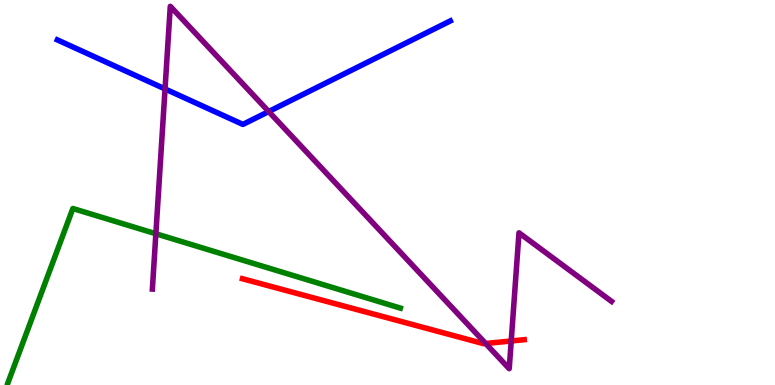[{'lines': ['blue', 'red'], 'intersections': []}, {'lines': ['green', 'red'], 'intersections': []}, {'lines': ['purple', 'red'], 'intersections': [{'x': 6.27, 'y': 1.08}, {'x': 6.6, 'y': 1.14}]}, {'lines': ['blue', 'green'], 'intersections': []}, {'lines': ['blue', 'purple'], 'intersections': [{'x': 2.13, 'y': 7.69}, {'x': 3.47, 'y': 7.1}]}, {'lines': ['green', 'purple'], 'intersections': [{'x': 2.01, 'y': 3.93}]}]